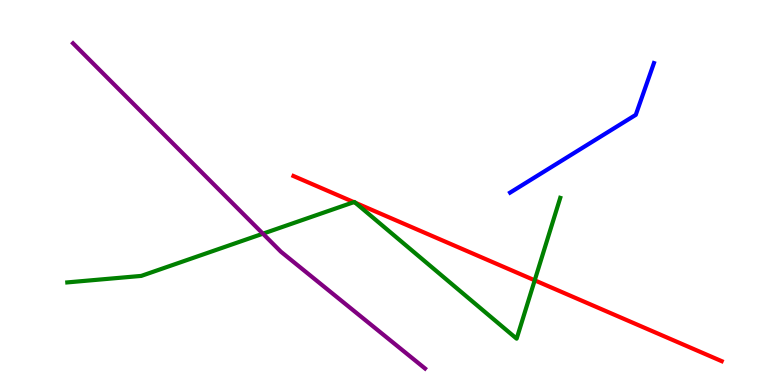[{'lines': ['blue', 'red'], 'intersections': []}, {'lines': ['green', 'red'], 'intersections': [{'x': 4.57, 'y': 4.75}, {'x': 4.59, 'y': 4.73}, {'x': 6.9, 'y': 2.72}]}, {'lines': ['purple', 'red'], 'intersections': []}, {'lines': ['blue', 'green'], 'intersections': []}, {'lines': ['blue', 'purple'], 'intersections': []}, {'lines': ['green', 'purple'], 'intersections': [{'x': 3.39, 'y': 3.93}]}]